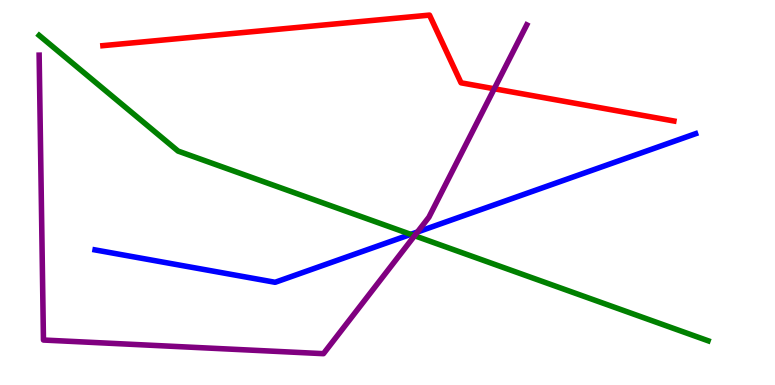[{'lines': ['blue', 'red'], 'intersections': []}, {'lines': ['green', 'red'], 'intersections': []}, {'lines': ['purple', 'red'], 'intersections': [{'x': 6.38, 'y': 7.69}]}, {'lines': ['blue', 'green'], 'intersections': [{'x': 5.3, 'y': 3.91}]}, {'lines': ['blue', 'purple'], 'intersections': [{'x': 5.39, 'y': 3.97}]}, {'lines': ['green', 'purple'], 'intersections': [{'x': 5.35, 'y': 3.88}]}]